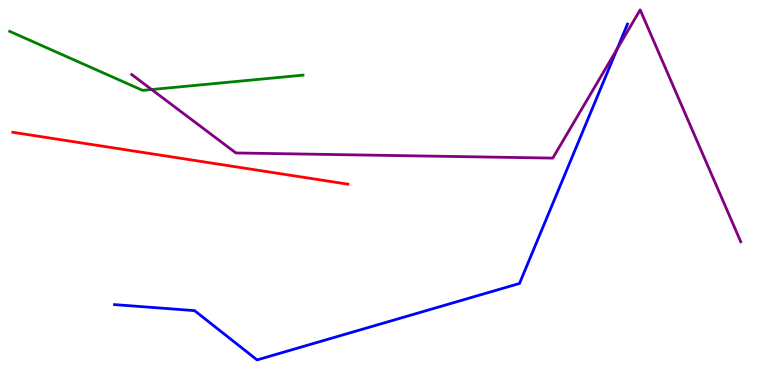[{'lines': ['blue', 'red'], 'intersections': []}, {'lines': ['green', 'red'], 'intersections': []}, {'lines': ['purple', 'red'], 'intersections': []}, {'lines': ['blue', 'green'], 'intersections': []}, {'lines': ['blue', 'purple'], 'intersections': [{'x': 7.96, 'y': 8.73}]}, {'lines': ['green', 'purple'], 'intersections': [{'x': 1.96, 'y': 7.67}]}]